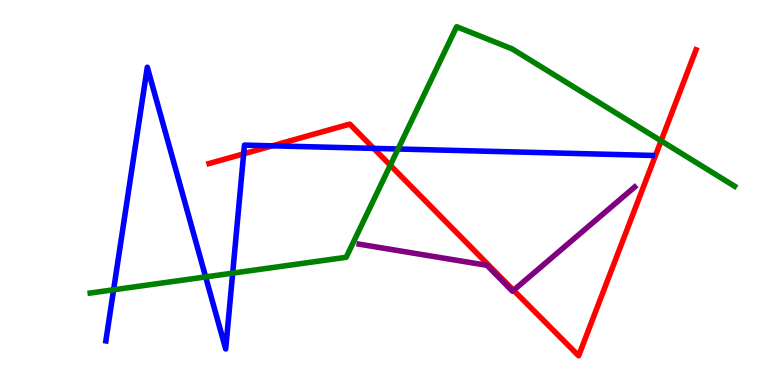[{'lines': ['blue', 'red'], 'intersections': [{'x': 3.14, 'y': 6.0}, {'x': 3.51, 'y': 6.21}, {'x': 4.82, 'y': 6.15}]}, {'lines': ['green', 'red'], 'intersections': [{'x': 5.04, 'y': 5.71}, {'x': 8.53, 'y': 6.34}]}, {'lines': ['purple', 'red'], 'intersections': [{'x': 6.63, 'y': 2.46}]}, {'lines': ['blue', 'green'], 'intersections': [{'x': 1.47, 'y': 2.47}, {'x': 2.65, 'y': 2.81}, {'x': 3.0, 'y': 2.91}, {'x': 5.14, 'y': 6.13}]}, {'lines': ['blue', 'purple'], 'intersections': []}, {'lines': ['green', 'purple'], 'intersections': []}]